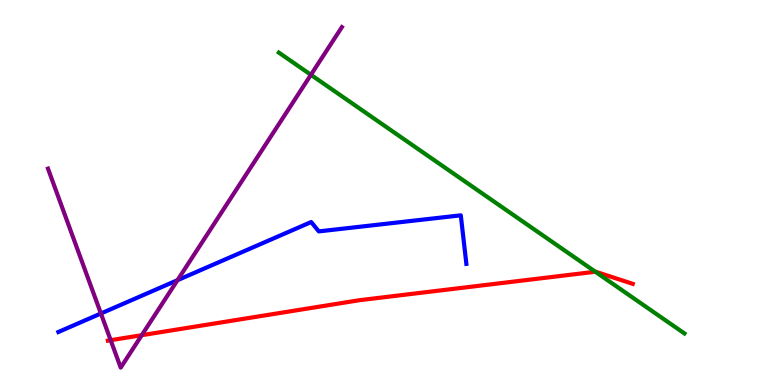[{'lines': ['blue', 'red'], 'intersections': []}, {'lines': ['green', 'red'], 'intersections': [{'x': 7.68, 'y': 2.94}]}, {'lines': ['purple', 'red'], 'intersections': [{'x': 1.43, 'y': 1.16}, {'x': 1.83, 'y': 1.29}]}, {'lines': ['blue', 'green'], 'intersections': []}, {'lines': ['blue', 'purple'], 'intersections': [{'x': 1.3, 'y': 1.86}, {'x': 2.29, 'y': 2.72}]}, {'lines': ['green', 'purple'], 'intersections': [{'x': 4.01, 'y': 8.06}]}]